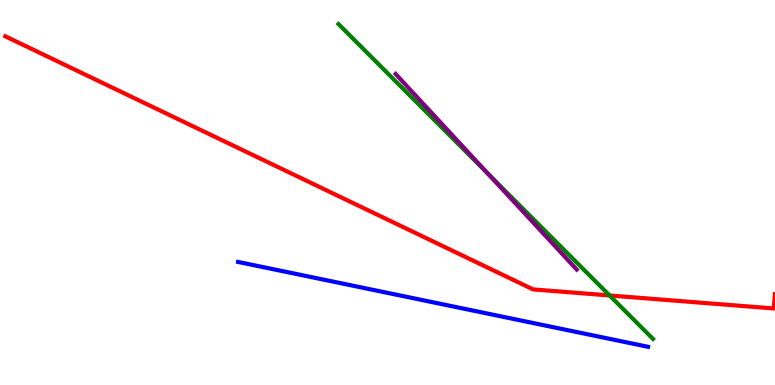[{'lines': ['blue', 'red'], 'intersections': []}, {'lines': ['green', 'red'], 'intersections': [{'x': 7.87, 'y': 2.33}]}, {'lines': ['purple', 'red'], 'intersections': []}, {'lines': ['blue', 'green'], 'intersections': []}, {'lines': ['blue', 'purple'], 'intersections': []}, {'lines': ['green', 'purple'], 'intersections': [{'x': 6.3, 'y': 5.48}]}]